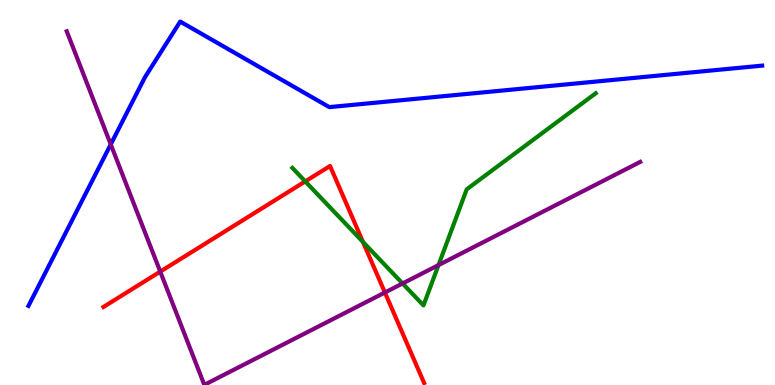[{'lines': ['blue', 'red'], 'intersections': []}, {'lines': ['green', 'red'], 'intersections': [{'x': 3.94, 'y': 5.29}, {'x': 4.68, 'y': 3.72}]}, {'lines': ['purple', 'red'], 'intersections': [{'x': 2.07, 'y': 2.94}, {'x': 4.97, 'y': 2.4}]}, {'lines': ['blue', 'green'], 'intersections': []}, {'lines': ['blue', 'purple'], 'intersections': [{'x': 1.43, 'y': 6.25}]}, {'lines': ['green', 'purple'], 'intersections': [{'x': 5.19, 'y': 2.64}, {'x': 5.66, 'y': 3.11}]}]